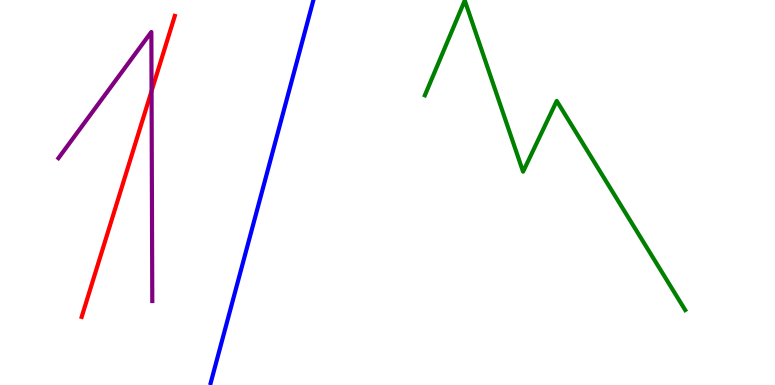[{'lines': ['blue', 'red'], 'intersections': []}, {'lines': ['green', 'red'], 'intersections': []}, {'lines': ['purple', 'red'], 'intersections': [{'x': 1.96, 'y': 7.64}]}, {'lines': ['blue', 'green'], 'intersections': []}, {'lines': ['blue', 'purple'], 'intersections': []}, {'lines': ['green', 'purple'], 'intersections': []}]